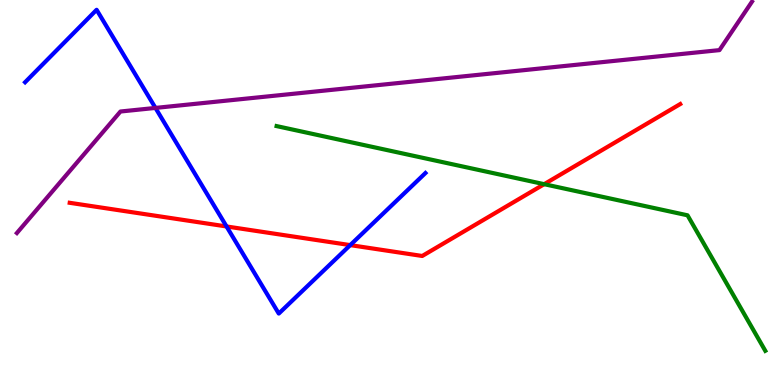[{'lines': ['blue', 'red'], 'intersections': [{'x': 2.92, 'y': 4.12}, {'x': 4.52, 'y': 3.63}]}, {'lines': ['green', 'red'], 'intersections': [{'x': 7.02, 'y': 5.22}]}, {'lines': ['purple', 'red'], 'intersections': []}, {'lines': ['blue', 'green'], 'intersections': []}, {'lines': ['blue', 'purple'], 'intersections': [{'x': 2.01, 'y': 7.2}]}, {'lines': ['green', 'purple'], 'intersections': []}]